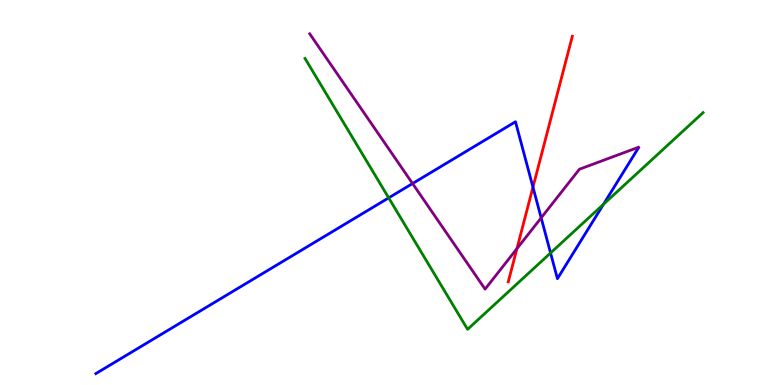[{'lines': ['blue', 'red'], 'intersections': [{'x': 6.88, 'y': 5.14}]}, {'lines': ['green', 'red'], 'intersections': []}, {'lines': ['purple', 'red'], 'intersections': [{'x': 6.67, 'y': 3.54}]}, {'lines': ['blue', 'green'], 'intersections': [{'x': 5.02, 'y': 4.86}, {'x': 7.1, 'y': 3.43}, {'x': 7.79, 'y': 4.69}]}, {'lines': ['blue', 'purple'], 'intersections': [{'x': 5.32, 'y': 5.23}, {'x': 6.98, 'y': 4.34}]}, {'lines': ['green', 'purple'], 'intersections': []}]